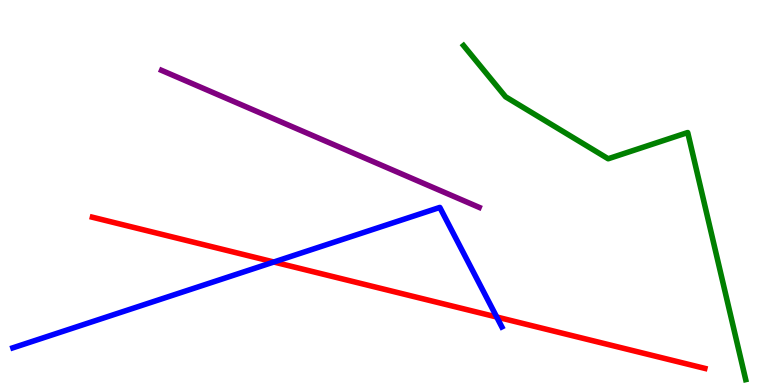[{'lines': ['blue', 'red'], 'intersections': [{'x': 3.53, 'y': 3.19}, {'x': 6.41, 'y': 1.77}]}, {'lines': ['green', 'red'], 'intersections': []}, {'lines': ['purple', 'red'], 'intersections': []}, {'lines': ['blue', 'green'], 'intersections': []}, {'lines': ['blue', 'purple'], 'intersections': []}, {'lines': ['green', 'purple'], 'intersections': []}]